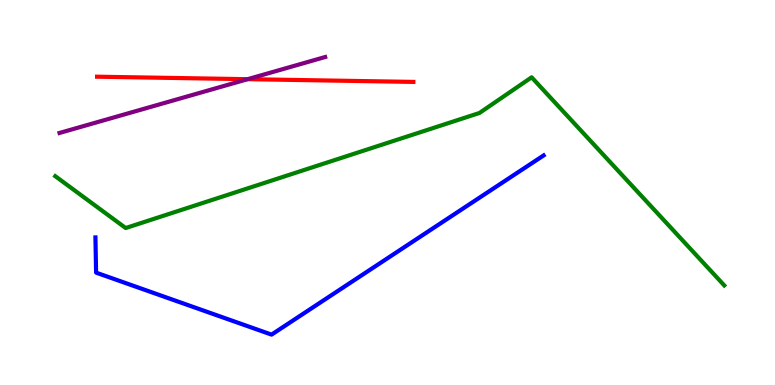[{'lines': ['blue', 'red'], 'intersections': []}, {'lines': ['green', 'red'], 'intersections': []}, {'lines': ['purple', 'red'], 'intersections': [{'x': 3.2, 'y': 7.94}]}, {'lines': ['blue', 'green'], 'intersections': []}, {'lines': ['blue', 'purple'], 'intersections': []}, {'lines': ['green', 'purple'], 'intersections': []}]